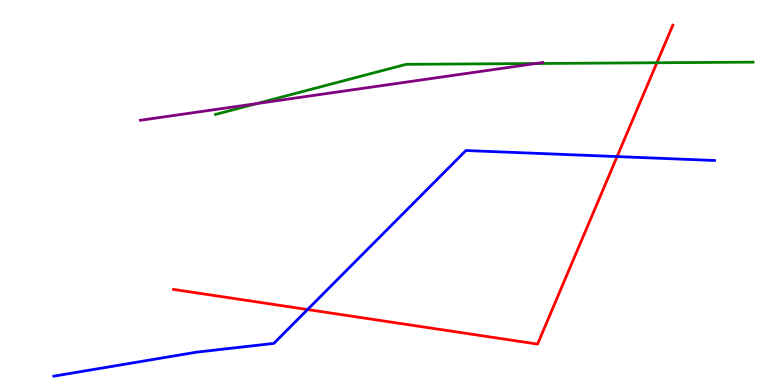[{'lines': ['blue', 'red'], 'intersections': [{'x': 3.97, 'y': 1.96}, {'x': 7.96, 'y': 5.93}]}, {'lines': ['green', 'red'], 'intersections': [{'x': 8.48, 'y': 8.37}]}, {'lines': ['purple', 'red'], 'intersections': []}, {'lines': ['blue', 'green'], 'intersections': []}, {'lines': ['blue', 'purple'], 'intersections': []}, {'lines': ['green', 'purple'], 'intersections': [{'x': 3.32, 'y': 7.31}, {'x': 6.91, 'y': 8.35}]}]